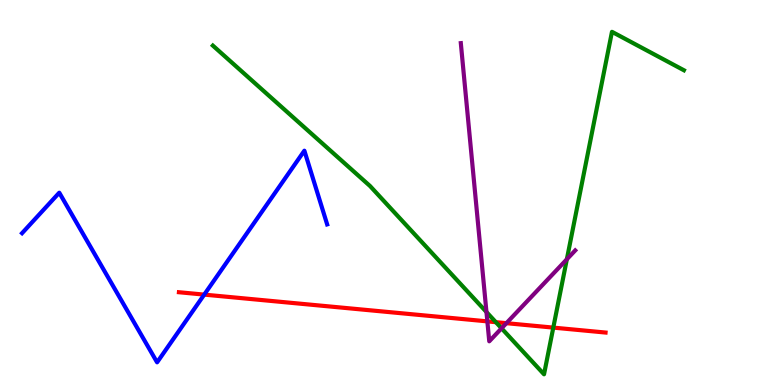[{'lines': ['blue', 'red'], 'intersections': [{'x': 2.64, 'y': 2.35}]}, {'lines': ['green', 'red'], 'intersections': [{'x': 6.4, 'y': 1.63}, {'x': 7.14, 'y': 1.49}]}, {'lines': ['purple', 'red'], 'intersections': [{'x': 6.29, 'y': 1.65}, {'x': 6.53, 'y': 1.61}]}, {'lines': ['blue', 'green'], 'intersections': []}, {'lines': ['blue', 'purple'], 'intersections': []}, {'lines': ['green', 'purple'], 'intersections': [{'x': 6.28, 'y': 1.9}, {'x': 6.47, 'y': 1.47}, {'x': 7.31, 'y': 3.27}]}]